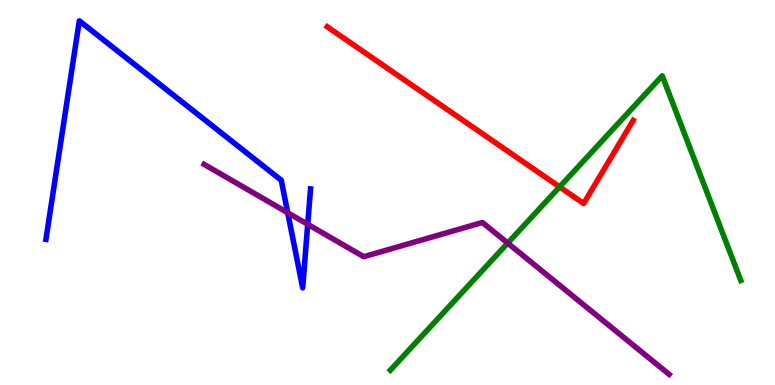[{'lines': ['blue', 'red'], 'intersections': []}, {'lines': ['green', 'red'], 'intersections': [{'x': 7.22, 'y': 5.15}]}, {'lines': ['purple', 'red'], 'intersections': []}, {'lines': ['blue', 'green'], 'intersections': []}, {'lines': ['blue', 'purple'], 'intersections': [{'x': 3.71, 'y': 4.47}, {'x': 3.97, 'y': 4.17}]}, {'lines': ['green', 'purple'], 'intersections': [{'x': 6.55, 'y': 3.69}]}]